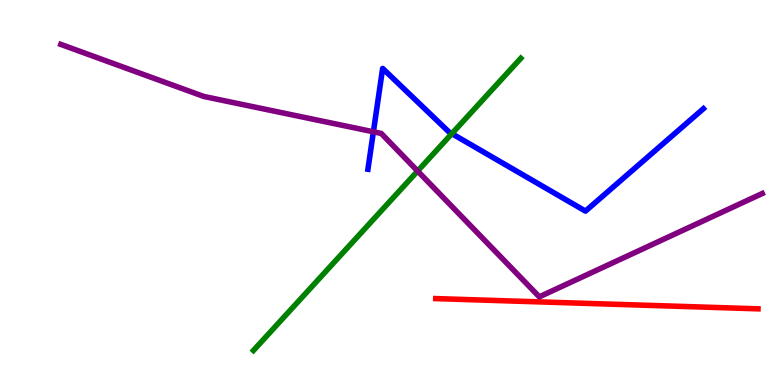[{'lines': ['blue', 'red'], 'intersections': []}, {'lines': ['green', 'red'], 'intersections': []}, {'lines': ['purple', 'red'], 'intersections': []}, {'lines': ['blue', 'green'], 'intersections': [{'x': 5.83, 'y': 6.53}]}, {'lines': ['blue', 'purple'], 'intersections': [{'x': 4.82, 'y': 6.58}]}, {'lines': ['green', 'purple'], 'intersections': [{'x': 5.39, 'y': 5.56}]}]